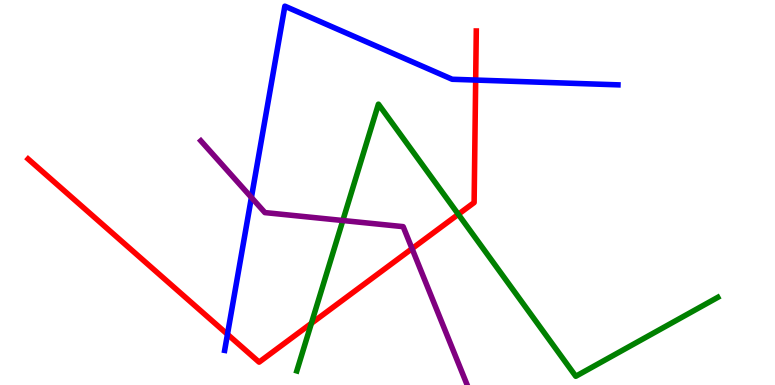[{'lines': ['blue', 'red'], 'intersections': [{'x': 2.94, 'y': 1.32}, {'x': 6.14, 'y': 7.92}]}, {'lines': ['green', 'red'], 'intersections': [{'x': 4.02, 'y': 1.6}, {'x': 5.91, 'y': 4.43}]}, {'lines': ['purple', 'red'], 'intersections': [{'x': 5.32, 'y': 3.54}]}, {'lines': ['blue', 'green'], 'intersections': []}, {'lines': ['blue', 'purple'], 'intersections': [{'x': 3.24, 'y': 4.87}]}, {'lines': ['green', 'purple'], 'intersections': [{'x': 4.42, 'y': 4.27}]}]